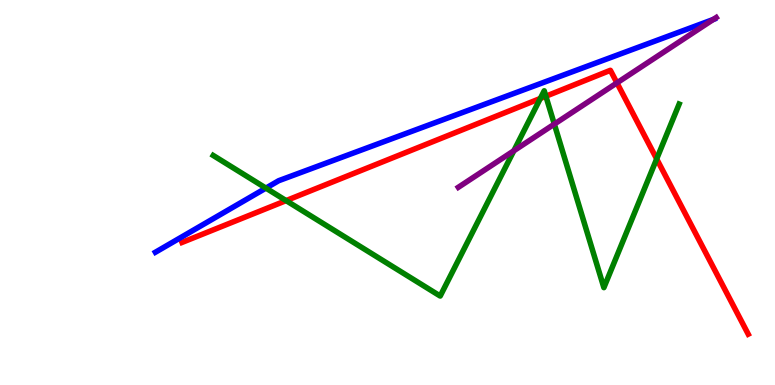[{'lines': ['blue', 'red'], 'intersections': []}, {'lines': ['green', 'red'], 'intersections': [{'x': 3.69, 'y': 4.79}, {'x': 6.97, 'y': 7.44}, {'x': 7.04, 'y': 7.5}, {'x': 8.47, 'y': 5.87}]}, {'lines': ['purple', 'red'], 'intersections': [{'x': 7.96, 'y': 7.85}]}, {'lines': ['blue', 'green'], 'intersections': [{'x': 3.43, 'y': 5.11}]}, {'lines': ['blue', 'purple'], 'intersections': [{'x': 9.2, 'y': 9.49}]}, {'lines': ['green', 'purple'], 'intersections': [{'x': 6.63, 'y': 6.08}, {'x': 7.15, 'y': 6.78}]}]